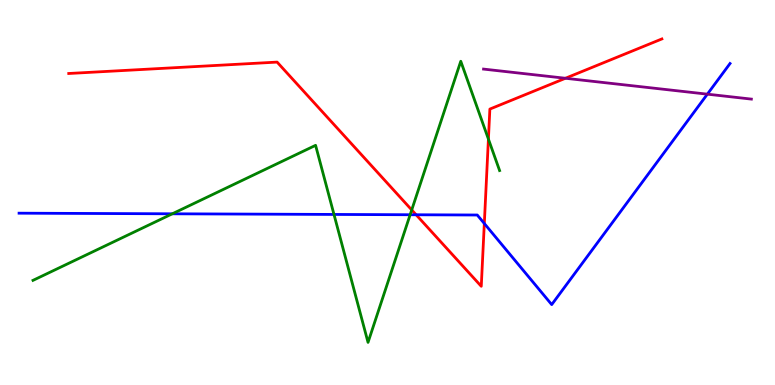[{'lines': ['blue', 'red'], 'intersections': [{'x': 5.37, 'y': 4.42}, {'x': 6.25, 'y': 4.19}]}, {'lines': ['green', 'red'], 'intersections': [{'x': 5.31, 'y': 4.55}, {'x': 6.3, 'y': 6.39}]}, {'lines': ['purple', 'red'], 'intersections': [{'x': 7.3, 'y': 7.97}]}, {'lines': ['blue', 'green'], 'intersections': [{'x': 2.22, 'y': 4.45}, {'x': 4.31, 'y': 4.43}, {'x': 5.29, 'y': 4.42}]}, {'lines': ['blue', 'purple'], 'intersections': [{'x': 9.13, 'y': 7.55}]}, {'lines': ['green', 'purple'], 'intersections': []}]